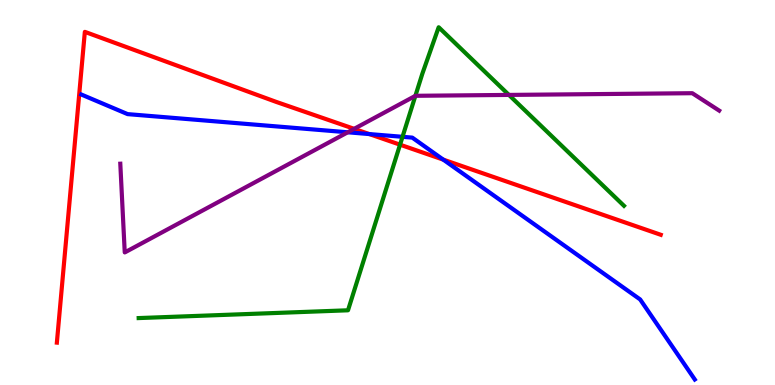[{'lines': ['blue', 'red'], 'intersections': [{'x': 4.77, 'y': 6.52}, {'x': 5.72, 'y': 5.85}]}, {'lines': ['green', 'red'], 'intersections': [{'x': 5.16, 'y': 6.24}]}, {'lines': ['purple', 'red'], 'intersections': [{'x': 4.57, 'y': 6.65}]}, {'lines': ['blue', 'green'], 'intersections': [{'x': 5.19, 'y': 6.45}]}, {'lines': ['blue', 'purple'], 'intersections': [{'x': 4.49, 'y': 6.56}]}, {'lines': ['green', 'purple'], 'intersections': [{'x': 5.36, 'y': 7.51}, {'x': 6.57, 'y': 7.53}]}]